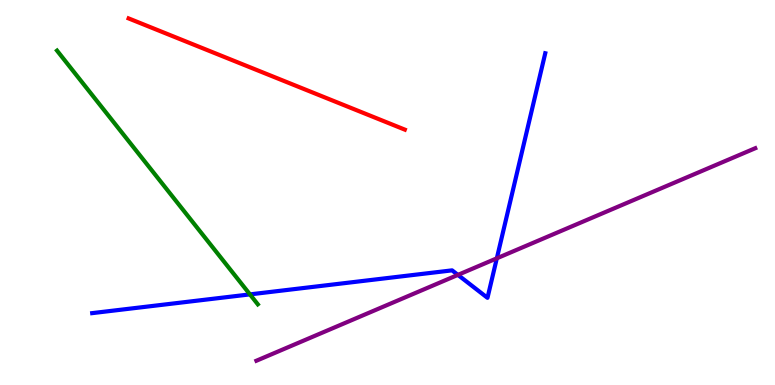[{'lines': ['blue', 'red'], 'intersections': []}, {'lines': ['green', 'red'], 'intersections': []}, {'lines': ['purple', 'red'], 'intersections': []}, {'lines': ['blue', 'green'], 'intersections': [{'x': 3.22, 'y': 2.35}]}, {'lines': ['blue', 'purple'], 'intersections': [{'x': 5.91, 'y': 2.86}, {'x': 6.41, 'y': 3.29}]}, {'lines': ['green', 'purple'], 'intersections': []}]